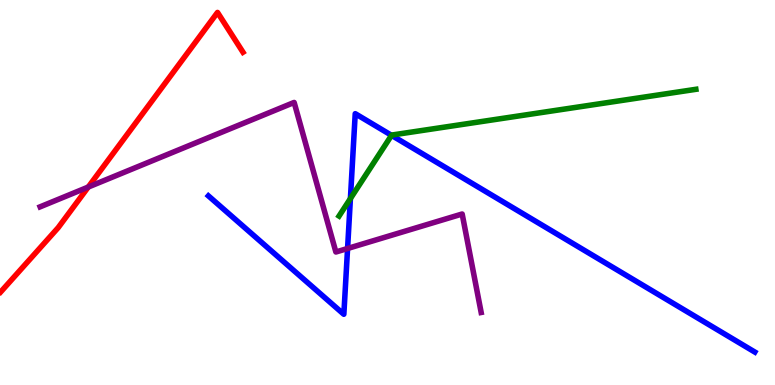[{'lines': ['blue', 'red'], 'intersections': []}, {'lines': ['green', 'red'], 'intersections': []}, {'lines': ['purple', 'red'], 'intersections': [{'x': 1.14, 'y': 5.14}]}, {'lines': ['blue', 'green'], 'intersections': [{'x': 4.52, 'y': 4.84}, {'x': 5.05, 'y': 6.48}]}, {'lines': ['blue', 'purple'], 'intersections': [{'x': 4.48, 'y': 3.55}]}, {'lines': ['green', 'purple'], 'intersections': []}]